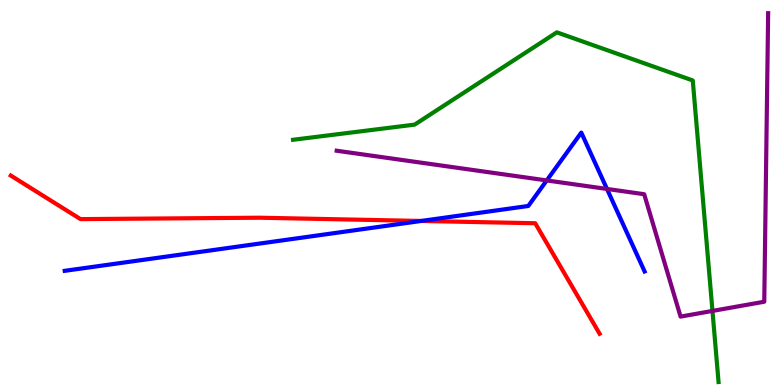[{'lines': ['blue', 'red'], 'intersections': [{'x': 5.44, 'y': 4.26}]}, {'lines': ['green', 'red'], 'intersections': []}, {'lines': ['purple', 'red'], 'intersections': []}, {'lines': ['blue', 'green'], 'intersections': []}, {'lines': ['blue', 'purple'], 'intersections': [{'x': 7.05, 'y': 5.31}, {'x': 7.83, 'y': 5.09}]}, {'lines': ['green', 'purple'], 'intersections': [{'x': 9.19, 'y': 1.92}]}]